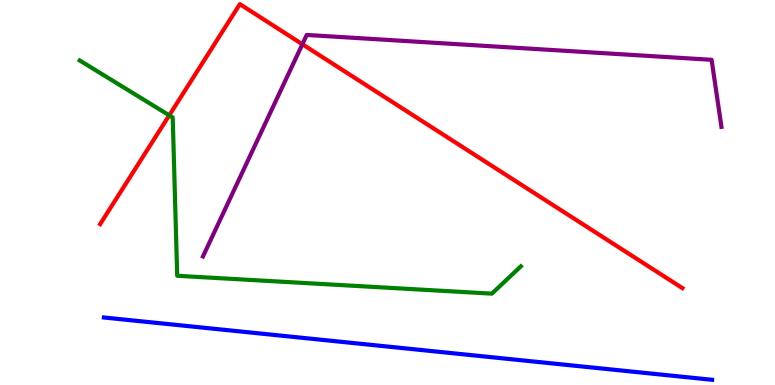[{'lines': ['blue', 'red'], 'intersections': []}, {'lines': ['green', 'red'], 'intersections': [{'x': 2.18, 'y': 7.0}]}, {'lines': ['purple', 'red'], 'intersections': [{'x': 3.9, 'y': 8.85}]}, {'lines': ['blue', 'green'], 'intersections': []}, {'lines': ['blue', 'purple'], 'intersections': []}, {'lines': ['green', 'purple'], 'intersections': []}]